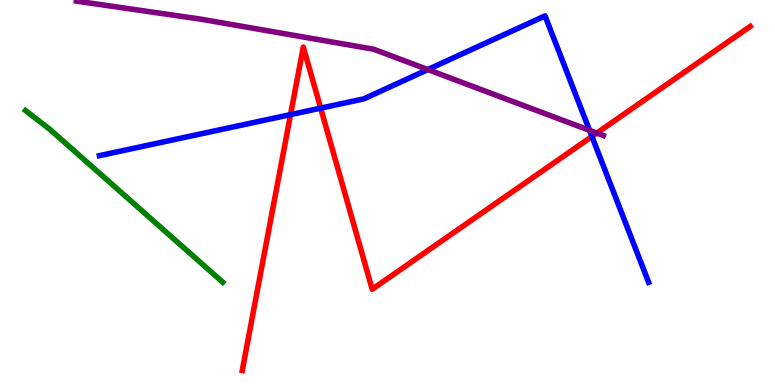[{'lines': ['blue', 'red'], 'intersections': [{'x': 3.75, 'y': 7.02}, {'x': 4.14, 'y': 7.19}, {'x': 7.64, 'y': 6.46}]}, {'lines': ['green', 'red'], 'intersections': []}, {'lines': ['purple', 'red'], 'intersections': [{'x': 7.7, 'y': 6.54}]}, {'lines': ['blue', 'green'], 'intersections': []}, {'lines': ['blue', 'purple'], 'intersections': [{'x': 5.52, 'y': 8.19}, {'x': 7.61, 'y': 6.61}]}, {'lines': ['green', 'purple'], 'intersections': []}]